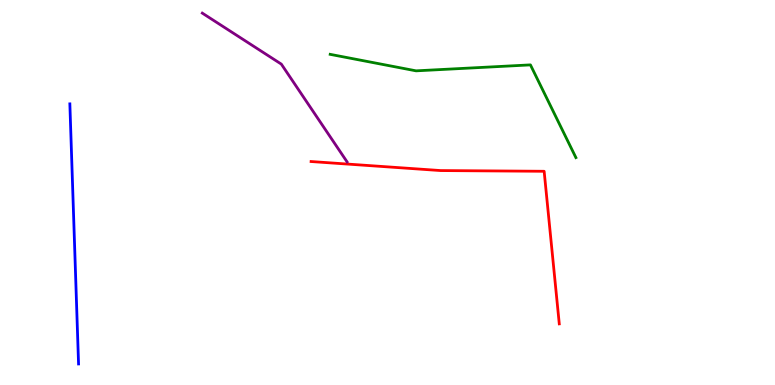[{'lines': ['blue', 'red'], 'intersections': []}, {'lines': ['green', 'red'], 'intersections': []}, {'lines': ['purple', 'red'], 'intersections': []}, {'lines': ['blue', 'green'], 'intersections': []}, {'lines': ['blue', 'purple'], 'intersections': []}, {'lines': ['green', 'purple'], 'intersections': []}]